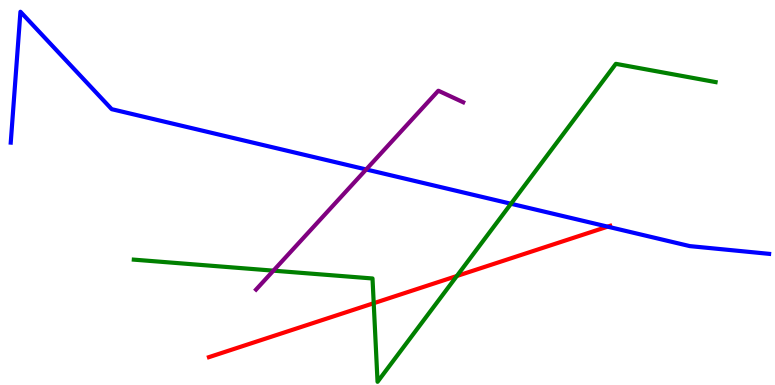[{'lines': ['blue', 'red'], 'intersections': [{'x': 7.84, 'y': 4.11}]}, {'lines': ['green', 'red'], 'intersections': [{'x': 4.82, 'y': 2.12}, {'x': 5.89, 'y': 2.83}]}, {'lines': ['purple', 'red'], 'intersections': []}, {'lines': ['blue', 'green'], 'intersections': [{'x': 6.59, 'y': 4.71}]}, {'lines': ['blue', 'purple'], 'intersections': [{'x': 4.72, 'y': 5.6}]}, {'lines': ['green', 'purple'], 'intersections': [{'x': 3.53, 'y': 2.97}]}]